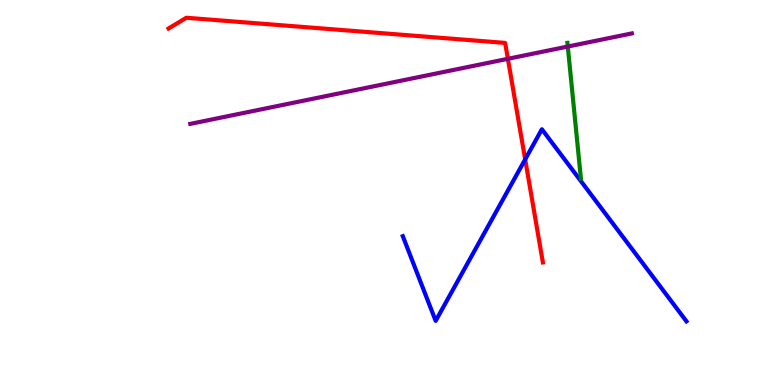[{'lines': ['blue', 'red'], 'intersections': [{'x': 6.78, 'y': 5.86}]}, {'lines': ['green', 'red'], 'intersections': []}, {'lines': ['purple', 'red'], 'intersections': [{'x': 6.55, 'y': 8.47}]}, {'lines': ['blue', 'green'], 'intersections': []}, {'lines': ['blue', 'purple'], 'intersections': []}, {'lines': ['green', 'purple'], 'intersections': [{'x': 7.33, 'y': 8.79}]}]